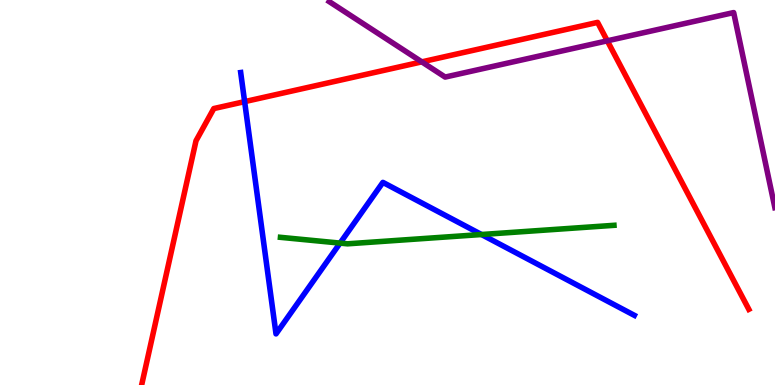[{'lines': ['blue', 'red'], 'intersections': [{'x': 3.16, 'y': 7.36}]}, {'lines': ['green', 'red'], 'intersections': []}, {'lines': ['purple', 'red'], 'intersections': [{'x': 5.44, 'y': 8.39}, {'x': 7.84, 'y': 8.94}]}, {'lines': ['blue', 'green'], 'intersections': [{'x': 4.39, 'y': 3.69}, {'x': 6.21, 'y': 3.91}]}, {'lines': ['blue', 'purple'], 'intersections': []}, {'lines': ['green', 'purple'], 'intersections': []}]